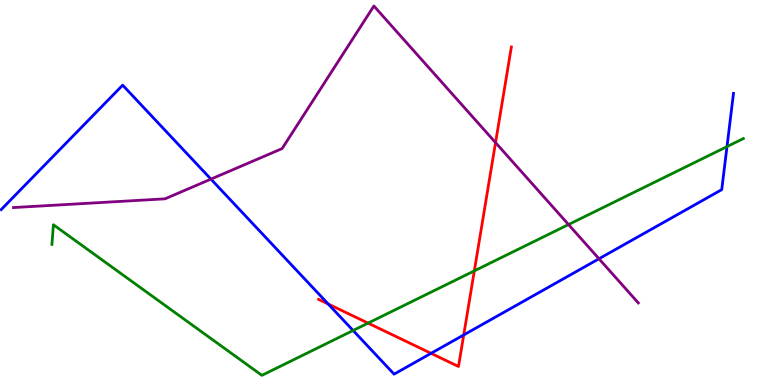[{'lines': ['blue', 'red'], 'intersections': [{'x': 4.24, 'y': 2.1}, {'x': 5.56, 'y': 0.822}, {'x': 5.98, 'y': 1.3}]}, {'lines': ['green', 'red'], 'intersections': [{'x': 4.75, 'y': 1.61}, {'x': 6.12, 'y': 2.96}]}, {'lines': ['purple', 'red'], 'intersections': [{'x': 6.39, 'y': 6.3}]}, {'lines': ['blue', 'green'], 'intersections': [{'x': 4.56, 'y': 1.42}, {'x': 9.38, 'y': 6.19}]}, {'lines': ['blue', 'purple'], 'intersections': [{'x': 2.72, 'y': 5.35}, {'x': 7.73, 'y': 3.28}]}, {'lines': ['green', 'purple'], 'intersections': [{'x': 7.34, 'y': 4.17}]}]